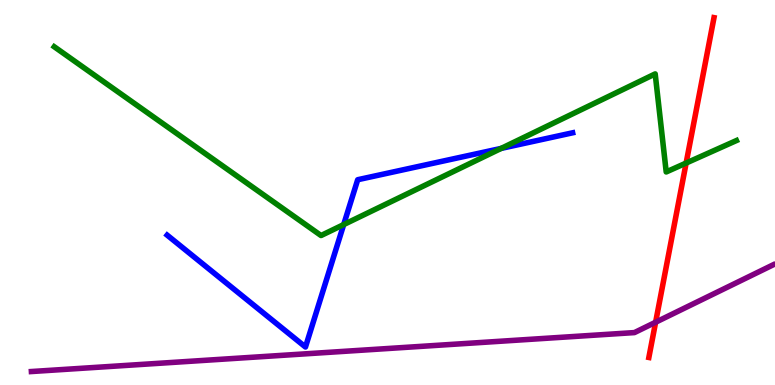[{'lines': ['blue', 'red'], 'intersections': []}, {'lines': ['green', 'red'], 'intersections': [{'x': 8.85, 'y': 5.77}]}, {'lines': ['purple', 'red'], 'intersections': [{'x': 8.46, 'y': 1.63}]}, {'lines': ['blue', 'green'], 'intersections': [{'x': 4.43, 'y': 4.17}, {'x': 6.47, 'y': 6.15}]}, {'lines': ['blue', 'purple'], 'intersections': []}, {'lines': ['green', 'purple'], 'intersections': []}]